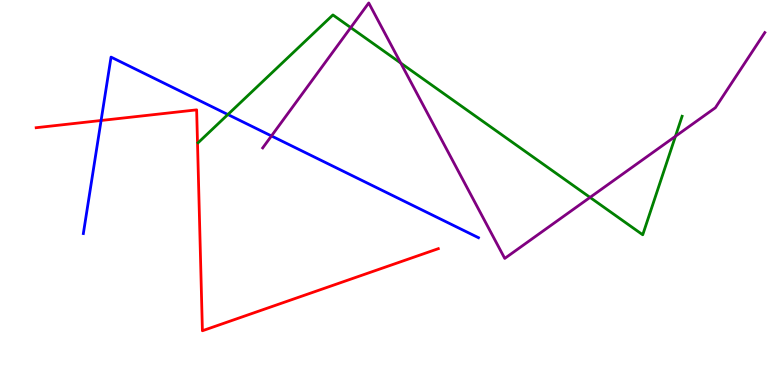[{'lines': ['blue', 'red'], 'intersections': [{'x': 1.3, 'y': 6.87}]}, {'lines': ['green', 'red'], 'intersections': []}, {'lines': ['purple', 'red'], 'intersections': []}, {'lines': ['blue', 'green'], 'intersections': [{'x': 2.94, 'y': 7.03}]}, {'lines': ['blue', 'purple'], 'intersections': [{'x': 3.5, 'y': 6.47}]}, {'lines': ['green', 'purple'], 'intersections': [{'x': 4.53, 'y': 9.28}, {'x': 5.17, 'y': 8.36}, {'x': 7.61, 'y': 4.87}, {'x': 8.72, 'y': 6.46}]}]